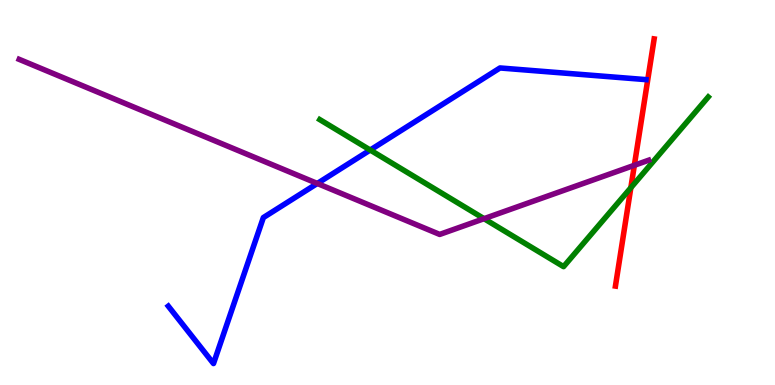[{'lines': ['blue', 'red'], 'intersections': []}, {'lines': ['green', 'red'], 'intersections': [{'x': 8.14, 'y': 5.12}]}, {'lines': ['purple', 'red'], 'intersections': [{'x': 8.19, 'y': 5.71}]}, {'lines': ['blue', 'green'], 'intersections': [{'x': 4.78, 'y': 6.1}]}, {'lines': ['blue', 'purple'], 'intersections': [{'x': 4.09, 'y': 5.23}]}, {'lines': ['green', 'purple'], 'intersections': [{'x': 6.25, 'y': 4.32}]}]